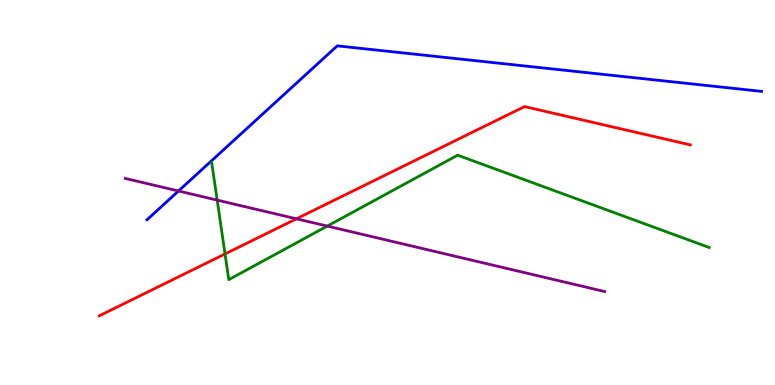[{'lines': ['blue', 'red'], 'intersections': []}, {'lines': ['green', 'red'], 'intersections': [{'x': 2.9, 'y': 3.4}]}, {'lines': ['purple', 'red'], 'intersections': [{'x': 3.83, 'y': 4.32}]}, {'lines': ['blue', 'green'], 'intersections': []}, {'lines': ['blue', 'purple'], 'intersections': [{'x': 2.3, 'y': 5.04}]}, {'lines': ['green', 'purple'], 'intersections': [{'x': 2.8, 'y': 4.8}, {'x': 4.22, 'y': 4.13}]}]